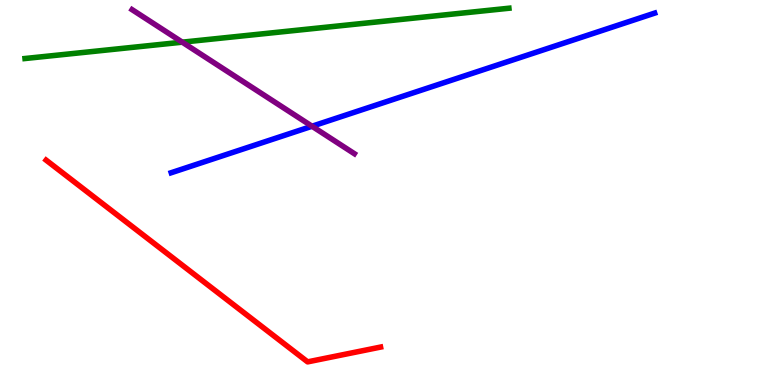[{'lines': ['blue', 'red'], 'intersections': []}, {'lines': ['green', 'red'], 'intersections': []}, {'lines': ['purple', 'red'], 'intersections': []}, {'lines': ['blue', 'green'], 'intersections': []}, {'lines': ['blue', 'purple'], 'intersections': [{'x': 4.03, 'y': 6.72}]}, {'lines': ['green', 'purple'], 'intersections': [{'x': 2.35, 'y': 8.9}]}]